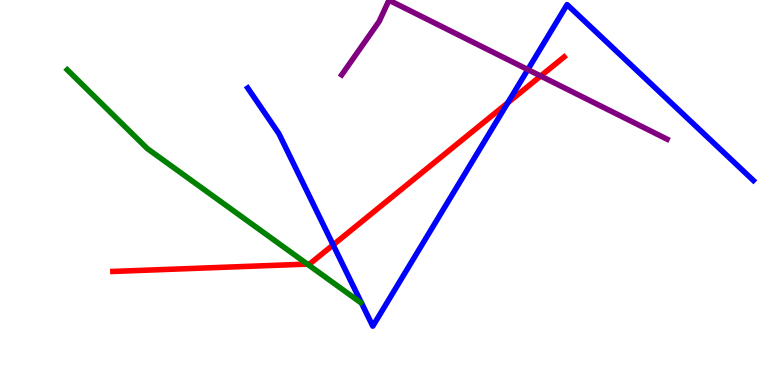[{'lines': ['blue', 'red'], 'intersections': [{'x': 4.3, 'y': 3.64}, {'x': 6.55, 'y': 7.33}]}, {'lines': ['green', 'red'], 'intersections': [{'x': 3.97, 'y': 3.14}]}, {'lines': ['purple', 'red'], 'intersections': [{'x': 6.98, 'y': 8.03}]}, {'lines': ['blue', 'green'], 'intersections': []}, {'lines': ['blue', 'purple'], 'intersections': [{'x': 6.81, 'y': 8.19}]}, {'lines': ['green', 'purple'], 'intersections': []}]